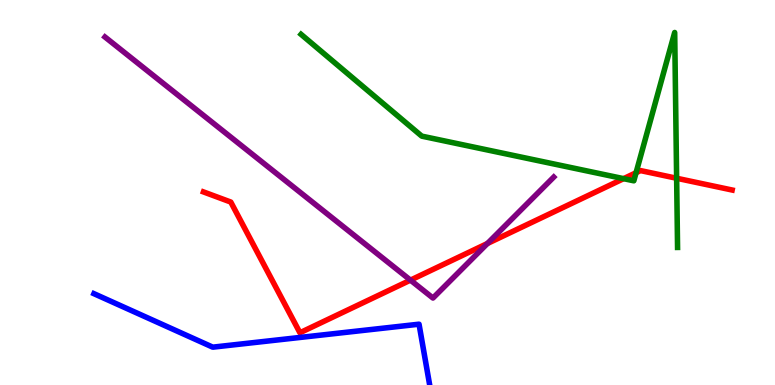[{'lines': ['blue', 'red'], 'intersections': []}, {'lines': ['green', 'red'], 'intersections': [{'x': 8.05, 'y': 5.36}, {'x': 8.21, 'y': 5.51}, {'x': 8.73, 'y': 5.37}]}, {'lines': ['purple', 'red'], 'intersections': [{'x': 5.3, 'y': 2.72}, {'x': 6.29, 'y': 3.68}]}, {'lines': ['blue', 'green'], 'intersections': []}, {'lines': ['blue', 'purple'], 'intersections': []}, {'lines': ['green', 'purple'], 'intersections': []}]